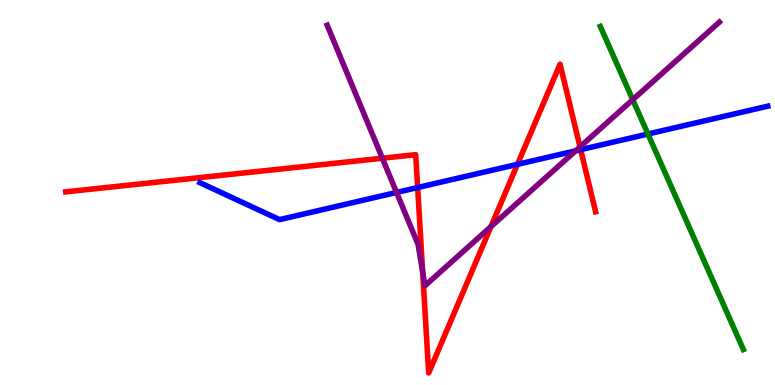[{'lines': ['blue', 'red'], 'intersections': [{'x': 5.39, 'y': 5.13}, {'x': 6.68, 'y': 5.73}, {'x': 7.49, 'y': 6.11}]}, {'lines': ['green', 'red'], 'intersections': []}, {'lines': ['purple', 'red'], 'intersections': [{'x': 4.93, 'y': 5.89}, {'x': 5.45, 'y': 2.93}, {'x': 6.33, 'y': 4.11}, {'x': 7.48, 'y': 6.18}]}, {'lines': ['blue', 'green'], 'intersections': [{'x': 8.36, 'y': 6.52}]}, {'lines': ['blue', 'purple'], 'intersections': [{'x': 5.12, 'y': 5.0}, {'x': 7.43, 'y': 6.08}]}, {'lines': ['green', 'purple'], 'intersections': [{'x': 8.16, 'y': 7.41}]}]